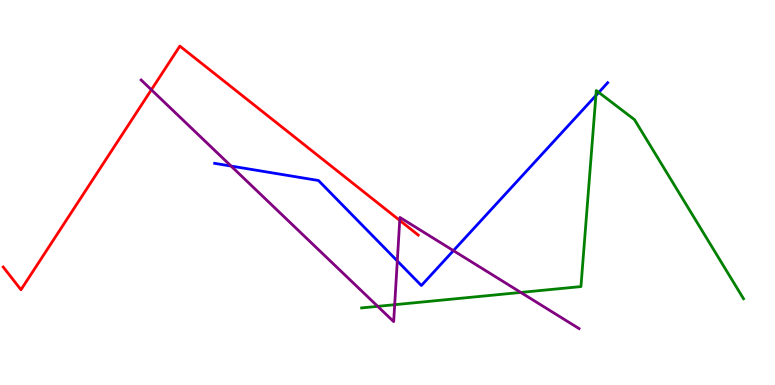[{'lines': ['blue', 'red'], 'intersections': []}, {'lines': ['green', 'red'], 'intersections': []}, {'lines': ['purple', 'red'], 'intersections': [{'x': 1.95, 'y': 7.67}, {'x': 5.16, 'y': 4.28}]}, {'lines': ['blue', 'green'], 'intersections': [{'x': 7.69, 'y': 7.52}, {'x': 7.73, 'y': 7.6}]}, {'lines': ['blue', 'purple'], 'intersections': [{'x': 2.98, 'y': 5.69}, {'x': 5.13, 'y': 3.22}, {'x': 5.85, 'y': 3.49}]}, {'lines': ['green', 'purple'], 'intersections': [{'x': 4.87, 'y': 2.04}, {'x': 5.09, 'y': 2.09}, {'x': 6.72, 'y': 2.4}]}]